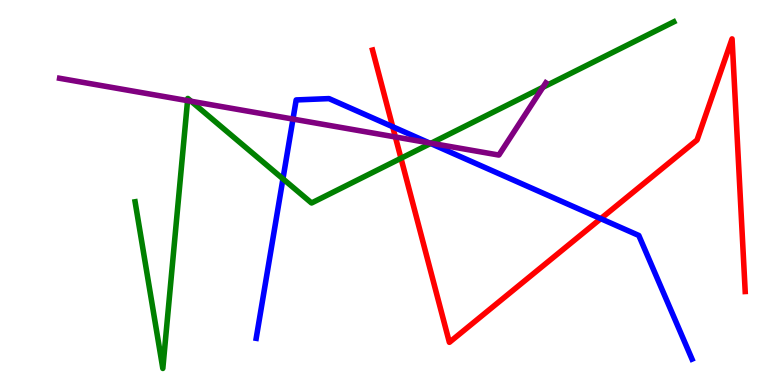[{'lines': ['blue', 'red'], 'intersections': [{'x': 5.07, 'y': 6.71}, {'x': 7.75, 'y': 4.32}]}, {'lines': ['green', 'red'], 'intersections': [{'x': 5.17, 'y': 5.89}]}, {'lines': ['purple', 'red'], 'intersections': [{'x': 5.1, 'y': 6.44}]}, {'lines': ['blue', 'green'], 'intersections': [{'x': 3.65, 'y': 5.35}, {'x': 5.56, 'y': 6.27}]}, {'lines': ['blue', 'purple'], 'intersections': [{'x': 3.78, 'y': 6.91}, {'x': 5.54, 'y': 6.29}]}, {'lines': ['green', 'purple'], 'intersections': [{'x': 2.42, 'y': 7.39}, {'x': 2.47, 'y': 7.37}, {'x': 5.56, 'y': 6.28}, {'x': 7.01, 'y': 7.73}]}]